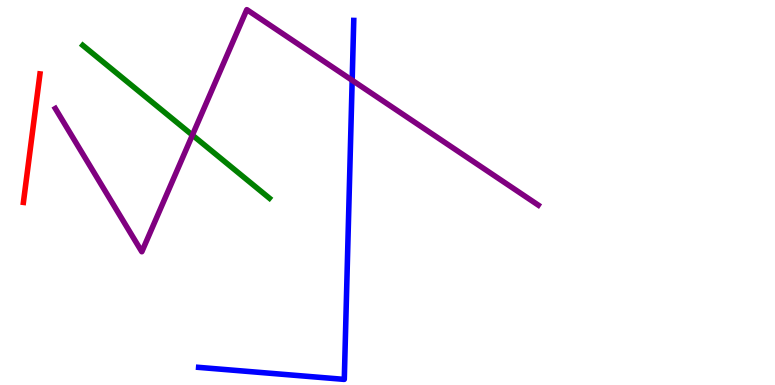[{'lines': ['blue', 'red'], 'intersections': []}, {'lines': ['green', 'red'], 'intersections': []}, {'lines': ['purple', 'red'], 'intersections': []}, {'lines': ['blue', 'green'], 'intersections': []}, {'lines': ['blue', 'purple'], 'intersections': [{'x': 4.54, 'y': 7.91}]}, {'lines': ['green', 'purple'], 'intersections': [{'x': 2.48, 'y': 6.49}]}]